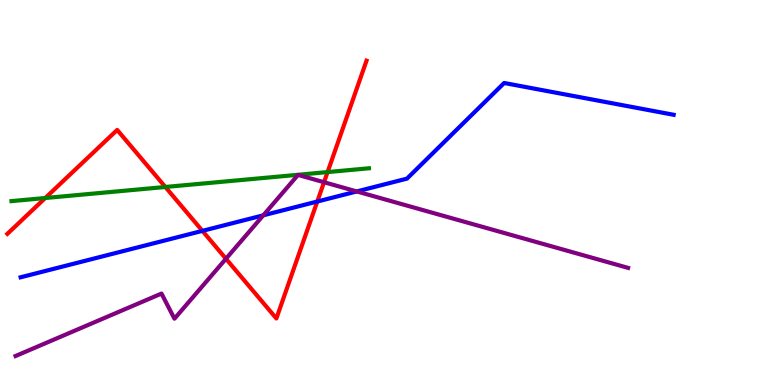[{'lines': ['blue', 'red'], 'intersections': [{'x': 2.61, 'y': 4.0}, {'x': 4.09, 'y': 4.77}]}, {'lines': ['green', 'red'], 'intersections': [{'x': 0.584, 'y': 4.86}, {'x': 2.13, 'y': 5.14}, {'x': 4.23, 'y': 5.53}]}, {'lines': ['purple', 'red'], 'intersections': [{'x': 2.92, 'y': 3.28}, {'x': 4.18, 'y': 5.27}]}, {'lines': ['blue', 'green'], 'intersections': []}, {'lines': ['blue', 'purple'], 'intersections': [{'x': 3.4, 'y': 4.41}, {'x': 4.6, 'y': 5.03}]}, {'lines': ['green', 'purple'], 'intersections': []}]